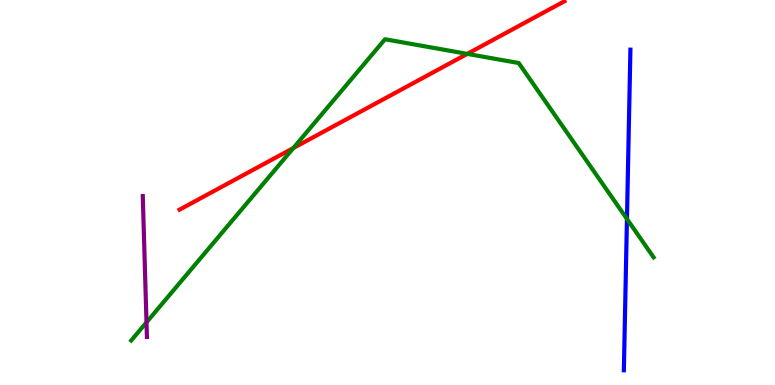[{'lines': ['blue', 'red'], 'intersections': []}, {'lines': ['green', 'red'], 'intersections': [{'x': 3.79, 'y': 6.15}, {'x': 6.03, 'y': 8.6}]}, {'lines': ['purple', 'red'], 'intersections': []}, {'lines': ['blue', 'green'], 'intersections': [{'x': 8.09, 'y': 4.31}]}, {'lines': ['blue', 'purple'], 'intersections': []}, {'lines': ['green', 'purple'], 'intersections': [{'x': 1.89, 'y': 1.63}]}]